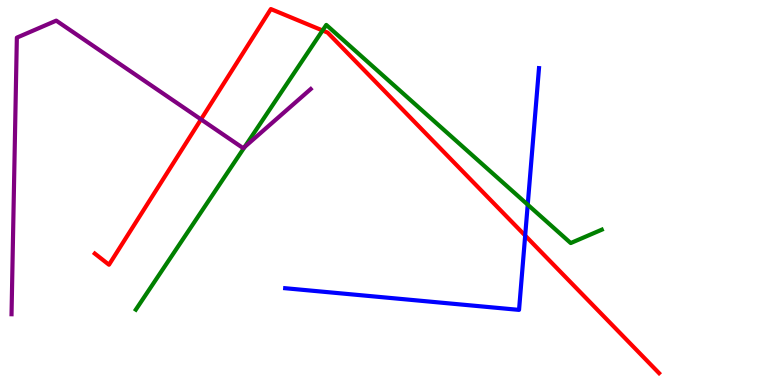[{'lines': ['blue', 'red'], 'intersections': [{'x': 6.78, 'y': 3.88}]}, {'lines': ['green', 'red'], 'intersections': [{'x': 4.16, 'y': 9.21}]}, {'lines': ['purple', 'red'], 'intersections': [{'x': 2.59, 'y': 6.9}]}, {'lines': ['blue', 'green'], 'intersections': [{'x': 6.81, 'y': 4.68}]}, {'lines': ['blue', 'purple'], 'intersections': []}, {'lines': ['green', 'purple'], 'intersections': [{'x': 3.16, 'y': 6.18}]}]